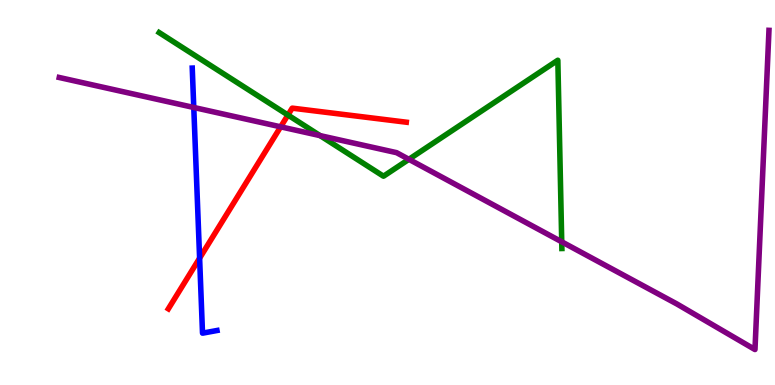[{'lines': ['blue', 'red'], 'intersections': [{'x': 2.58, 'y': 3.29}]}, {'lines': ['green', 'red'], 'intersections': [{'x': 3.72, 'y': 7.01}]}, {'lines': ['purple', 'red'], 'intersections': [{'x': 3.62, 'y': 6.71}]}, {'lines': ['blue', 'green'], 'intersections': []}, {'lines': ['blue', 'purple'], 'intersections': [{'x': 2.5, 'y': 7.21}]}, {'lines': ['green', 'purple'], 'intersections': [{'x': 4.13, 'y': 6.48}, {'x': 5.28, 'y': 5.86}, {'x': 7.25, 'y': 3.72}]}]